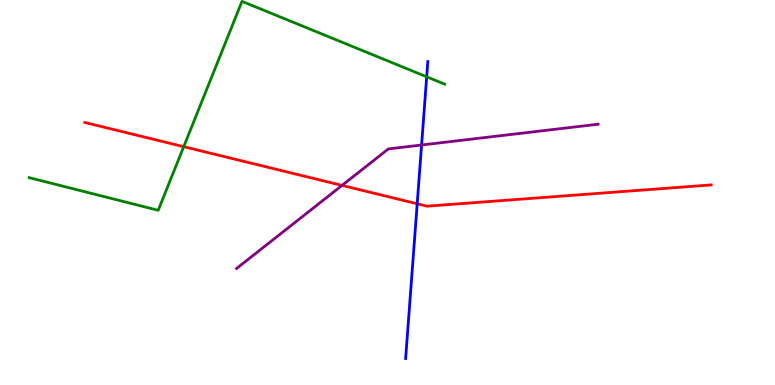[{'lines': ['blue', 'red'], 'intersections': [{'x': 5.38, 'y': 4.71}]}, {'lines': ['green', 'red'], 'intersections': [{'x': 2.37, 'y': 6.19}]}, {'lines': ['purple', 'red'], 'intersections': [{'x': 4.41, 'y': 5.18}]}, {'lines': ['blue', 'green'], 'intersections': [{'x': 5.51, 'y': 8.01}]}, {'lines': ['blue', 'purple'], 'intersections': [{'x': 5.44, 'y': 6.23}]}, {'lines': ['green', 'purple'], 'intersections': []}]